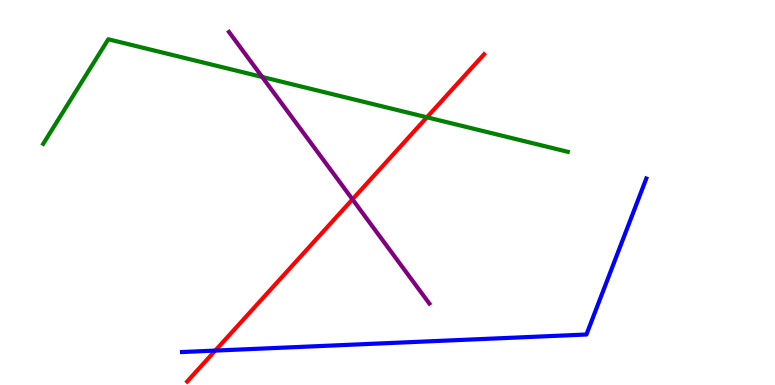[{'lines': ['blue', 'red'], 'intersections': [{'x': 2.78, 'y': 0.894}]}, {'lines': ['green', 'red'], 'intersections': [{'x': 5.51, 'y': 6.95}]}, {'lines': ['purple', 'red'], 'intersections': [{'x': 4.55, 'y': 4.82}]}, {'lines': ['blue', 'green'], 'intersections': []}, {'lines': ['blue', 'purple'], 'intersections': []}, {'lines': ['green', 'purple'], 'intersections': [{'x': 3.38, 'y': 8.0}]}]